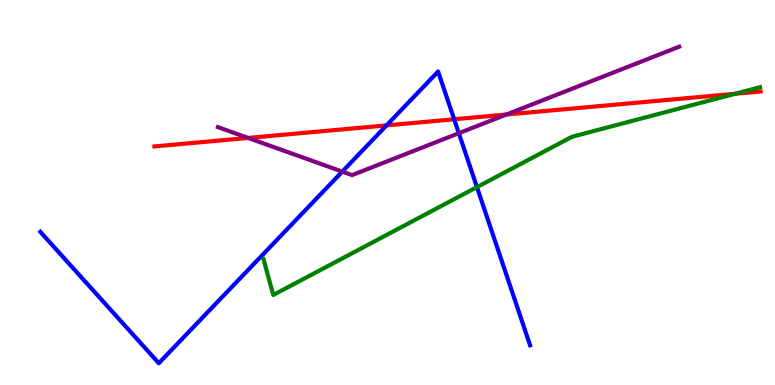[{'lines': ['blue', 'red'], 'intersections': [{'x': 4.99, 'y': 6.74}, {'x': 5.86, 'y': 6.9}]}, {'lines': ['green', 'red'], 'intersections': [{'x': 9.49, 'y': 7.56}]}, {'lines': ['purple', 'red'], 'intersections': [{'x': 3.2, 'y': 6.42}, {'x': 6.53, 'y': 7.03}]}, {'lines': ['blue', 'green'], 'intersections': [{'x': 6.15, 'y': 5.14}]}, {'lines': ['blue', 'purple'], 'intersections': [{'x': 4.42, 'y': 5.54}, {'x': 5.92, 'y': 6.54}]}, {'lines': ['green', 'purple'], 'intersections': []}]